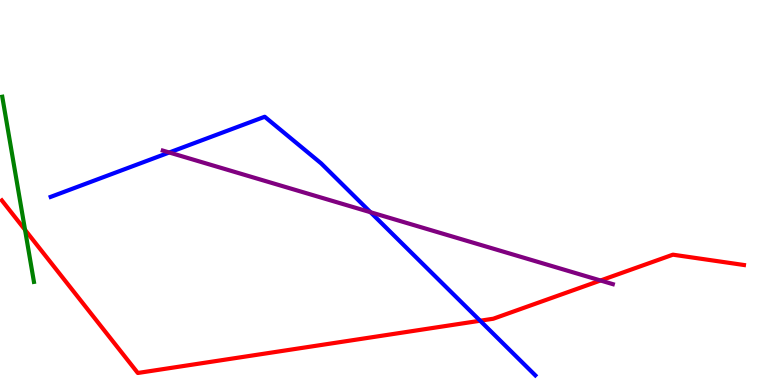[{'lines': ['blue', 'red'], 'intersections': [{'x': 6.2, 'y': 1.67}]}, {'lines': ['green', 'red'], 'intersections': [{'x': 0.323, 'y': 4.03}]}, {'lines': ['purple', 'red'], 'intersections': [{'x': 7.75, 'y': 2.71}]}, {'lines': ['blue', 'green'], 'intersections': []}, {'lines': ['blue', 'purple'], 'intersections': [{'x': 2.18, 'y': 6.04}, {'x': 4.78, 'y': 4.49}]}, {'lines': ['green', 'purple'], 'intersections': []}]